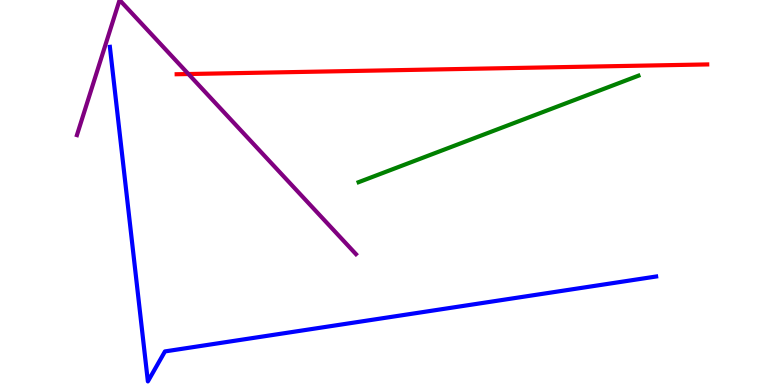[{'lines': ['blue', 'red'], 'intersections': []}, {'lines': ['green', 'red'], 'intersections': []}, {'lines': ['purple', 'red'], 'intersections': [{'x': 2.43, 'y': 8.08}]}, {'lines': ['blue', 'green'], 'intersections': []}, {'lines': ['blue', 'purple'], 'intersections': []}, {'lines': ['green', 'purple'], 'intersections': []}]